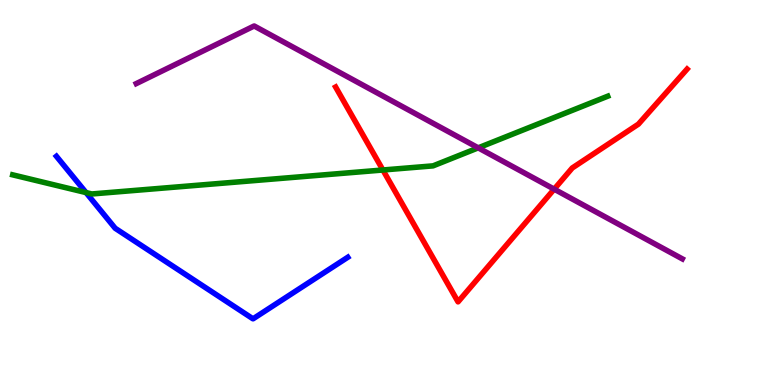[{'lines': ['blue', 'red'], 'intersections': []}, {'lines': ['green', 'red'], 'intersections': [{'x': 4.94, 'y': 5.58}]}, {'lines': ['purple', 'red'], 'intersections': [{'x': 7.15, 'y': 5.09}]}, {'lines': ['blue', 'green'], 'intersections': [{'x': 1.11, 'y': 5.0}]}, {'lines': ['blue', 'purple'], 'intersections': []}, {'lines': ['green', 'purple'], 'intersections': [{'x': 6.17, 'y': 6.16}]}]